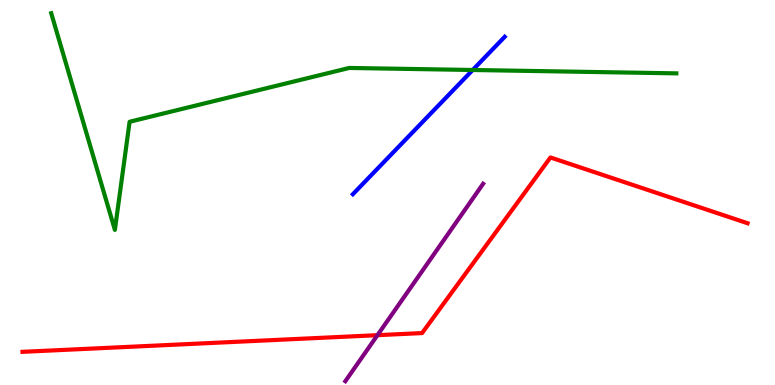[{'lines': ['blue', 'red'], 'intersections': []}, {'lines': ['green', 'red'], 'intersections': []}, {'lines': ['purple', 'red'], 'intersections': [{'x': 4.87, 'y': 1.29}]}, {'lines': ['blue', 'green'], 'intersections': [{'x': 6.1, 'y': 8.18}]}, {'lines': ['blue', 'purple'], 'intersections': []}, {'lines': ['green', 'purple'], 'intersections': []}]